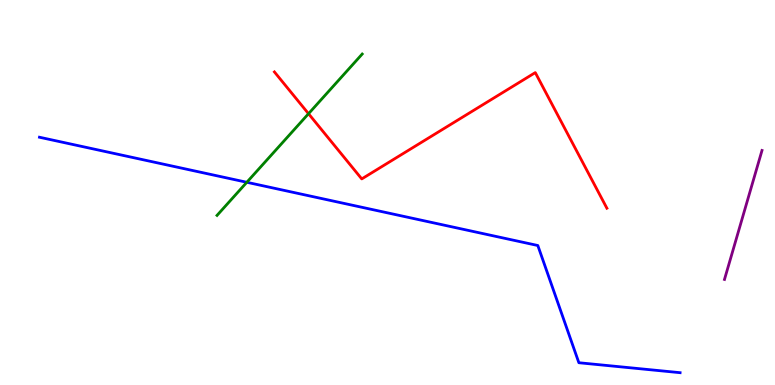[{'lines': ['blue', 'red'], 'intersections': []}, {'lines': ['green', 'red'], 'intersections': [{'x': 3.98, 'y': 7.05}]}, {'lines': ['purple', 'red'], 'intersections': []}, {'lines': ['blue', 'green'], 'intersections': [{'x': 3.18, 'y': 5.27}]}, {'lines': ['blue', 'purple'], 'intersections': []}, {'lines': ['green', 'purple'], 'intersections': []}]